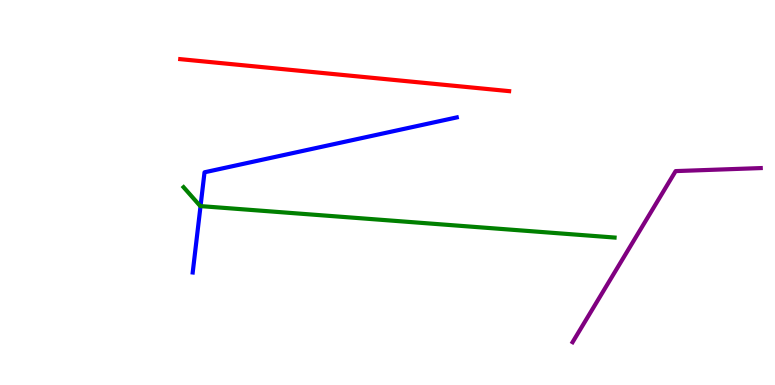[{'lines': ['blue', 'red'], 'intersections': []}, {'lines': ['green', 'red'], 'intersections': []}, {'lines': ['purple', 'red'], 'intersections': []}, {'lines': ['blue', 'green'], 'intersections': [{'x': 2.59, 'y': 4.65}]}, {'lines': ['blue', 'purple'], 'intersections': []}, {'lines': ['green', 'purple'], 'intersections': []}]